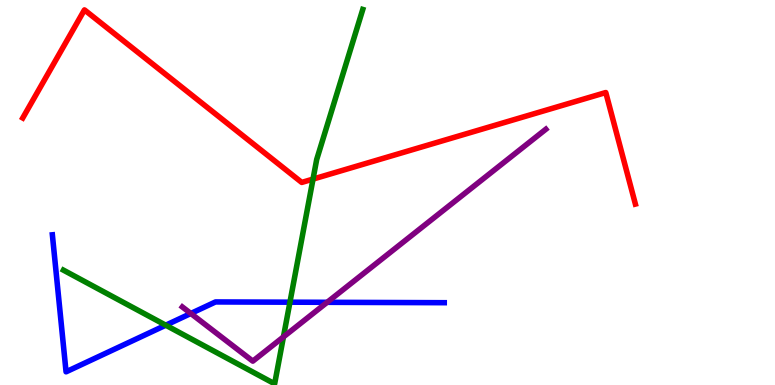[{'lines': ['blue', 'red'], 'intersections': []}, {'lines': ['green', 'red'], 'intersections': [{'x': 4.04, 'y': 5.35}]}, {'lines': ['purple', 'red'], 'intersections': []}, {'lines': ['blue', 'green'], 'intersections': [{'x': 2.14, 'y': 1.55}, {'x': 3.74, 'y': 2.15}]}, {'lines': ['blue', 'purple'], 'intersections': [{'x': 2.46, 'y': 1.86}, {'x': 4.22, 'y': 2.15}]}, {'lines': ['green', 'purple'], 'intersections': [{'x': 3.66, 'y': 1.25}]}]